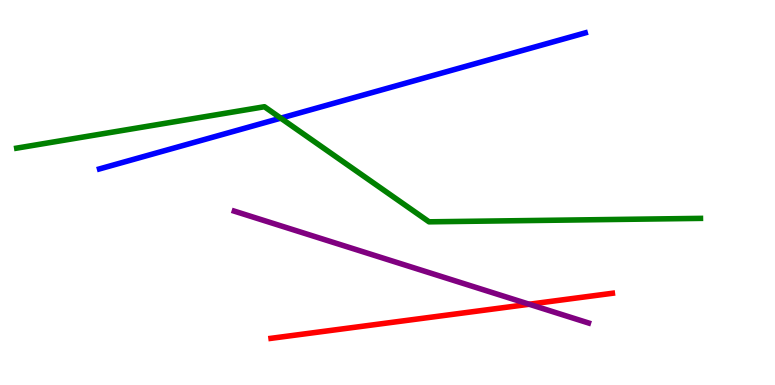[{'lines': ['blue', 'red'], 'intersections': []}, {'lines': ['green', 'red'], 'intersections': []}, {'lines': ['purple', 'red'], 'intersections': [{'x': 6.83, 'y': 2.1}]}, {'lines': ['blue', 'green'], 'intersections': [{'x': 3.62, 'y': 6.93}]}, {'lines': ['blue', 'purple'], 'intersections': []}, {'lines': ['green', 'purple'], 'intersections': []}]